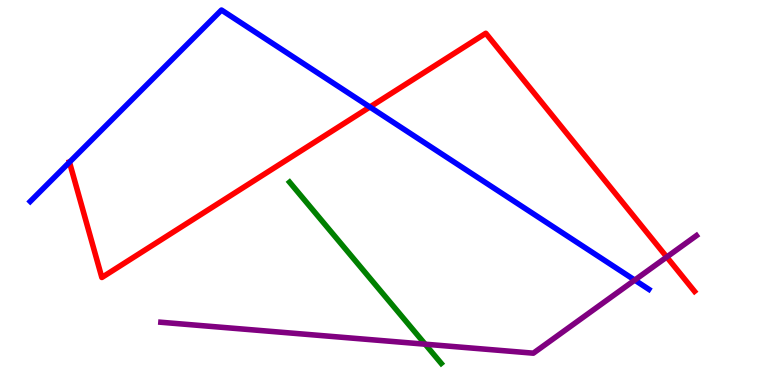[{'lines': ['blue', 'red'], 'intersections': [{'x': 0.896, 'y': 5.79}, {'x': 4.77, 'y': 7.22}]}, {'lines': ['green', 'red'], 'intersections': []}, {'lines': ['purple', 'red'], 'intersections': [{'x': 8.6, 'y': 3.32}]}, {'lines': ['blue', 'green'], 'intersections': []}, {'lines': ['blue', 'purple'], 'intersections': [{'x': 8.19, 'y': 2.72}]}, {'lines': ['green', 'purple'], 'intersections': [{'x': 5.49, 'y': 1.06}]}]